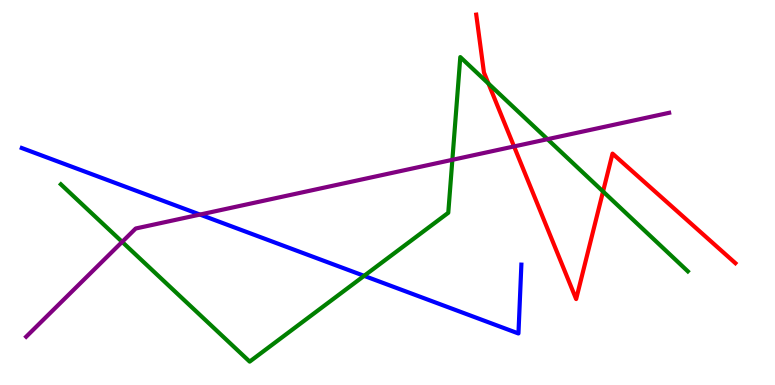[{'lines': ['blue', 'red'], 'intersections': []}, {'lines': ['green', 'red'], 'intersections': [{'x': 6.3, 'y': 7.83}, {'x': 7.78, 'y': 5.03}]}, {'lines': ['purple', 'red'], 'intersections': [{'x': 6.63, 'y': 6.2}]}, {'lines': ['blue', 'green'], 'intersections': [{'x': 4.7, 'y': 2.84}]}, {'lines': ['blue', 'purple'], 'intersections': [{'x': 2.58, 'y': 4.43}]}, {'lines': ['green', 'purple'], 'intersections': [{'x': 1.58, 'y': 3.72}, {'x': 5.84, 'y': 5.85}, {'x': 7.06, 'y': 6.38}]}]